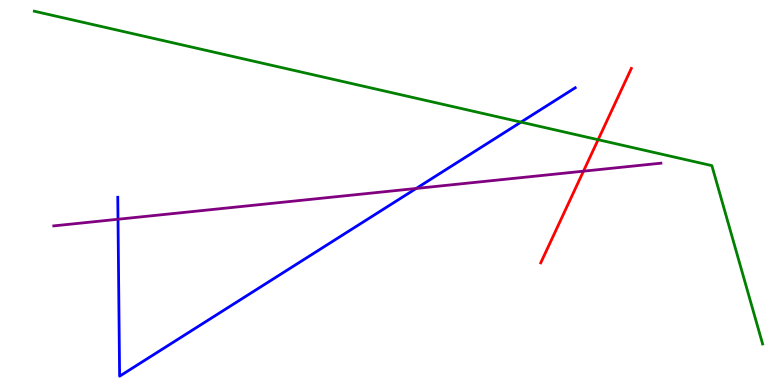[{'lines': ['blue', 'red'], 'intersections': []}, {'lines': ['green', 'red'], 'intersections': [{'x': 7.72, 'y': 6.37}]}, {'lines': ['purple', 'red'], 'intersections': [{'x': 7.53, 'y': 5.55}]}, {'lines': ['blue', 'green'], 'intersections': [{'x': 6.72, 'y': 6.83}]}, {'lines': ['blue', 'purple'], 'intersections': [{'x': 1.52, 'y': 4.31}, {'x': 5.37, 'y': 5.11}]}, {'lines': ['green', 'purple'], 'intersections': []}]